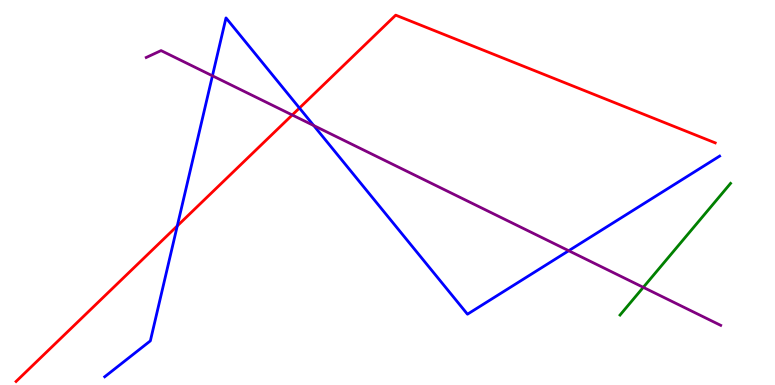[{'lines': ['blue', 'red'], 'intersections': [{'x': 2.29, 'y': 4.13}, {'x': 3.86, 'y': 7.19}]}, {'lines': ['green', 'red'], 'intersections': []}, {'lines': ['purple', 'red'], 'intersections': [{'x': 3.77, 'y': 7.01}]}, {'lines': ['blue', 'green'], 'intersections': []}, {'lines': ['blue', 'purple'], 'intersections': [{'x': 2.74, 'y': 8.03}, {'x': 4.05, 'y': 6.74}, {'x': 7.34, 'y': 3.49}]}, {'lines': ['green', 'purple'], 'intersections': [{'x': 8.3, 'y': 2.54}]}]